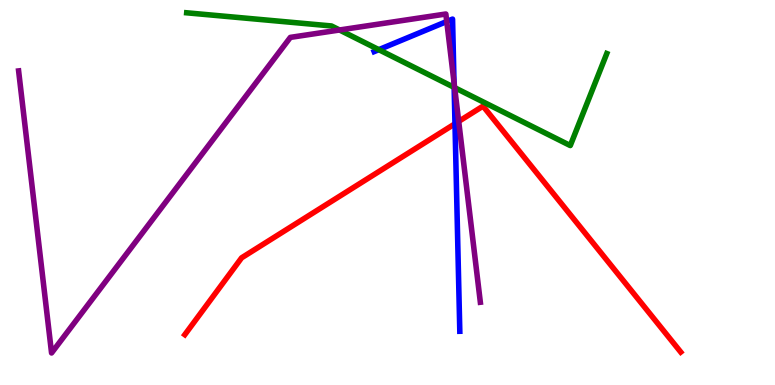[{'lines': ['blue', 'red'], 'intersections': [{'x': 5.87, 'y': 6.79}]}, {'lines': ['green', 'red'], 'intersections': []}, {'lines': ['purple', 'red'], 'intersections': [{'x': 5.92, 'y': 6.85}]}, {'lines': ['blue', 'green'], 'intersections': [{'x': 4.89, 'y': 8.71}, {'x': 5.86, 'y': 7.73}]}, {'lines': ['blue', 'purple'], 'intersections': [{'x': 5.76, 'y': 9.44}, {'x': 5.86, 'y': 7.86}]}, {'lines': ['green', 'purple'], 'intersections': [{'x': 4.38, 'y': 9.22}, {'x': 5.87, 'y': 7.72}]}]